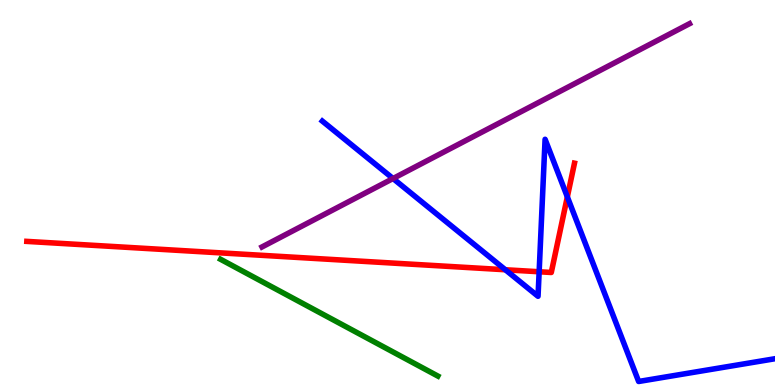[{'lines': ['blue', 'red'], 'intersections': [{'x': 6.52, 'y': 2.99}, {'x': 6.96, 'y': 2.94}, {'x': 7.32, 'y': 4.89}]}, {'lines': ['green', 'red'], 'intersections': []}, {'lines': ['purple', 'red'], 'intersections': []}, {'lines': ['blue', 'green'], 'intersections': []}, {'lines': ['blue', 'purple'], 'intersections': [{'x': 5.07, 'y': 5.36}]}, {'lines': ['green', 'purple'], 'intersections': []}]